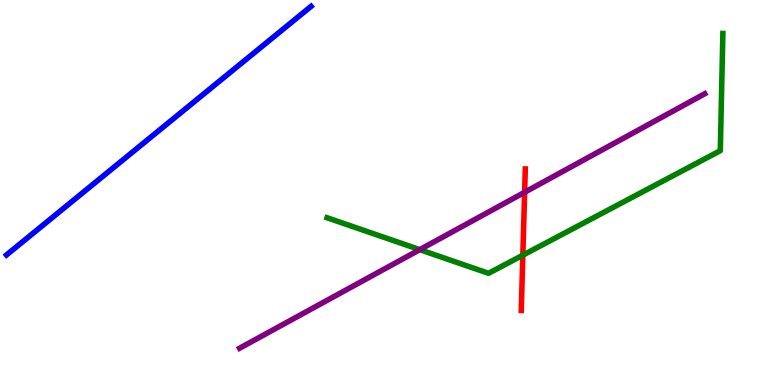[{'lines': ['blue', 'red'], 'intersections': []}, {'lines': ['green', 'red'], 'intersections': [{'x': 6.75, 'y': 3.37}]}, {'lines': ['purple', 'red'], 'intersections': [{'x': 6.77, 'y': 5.01}]}, {'lines': ['blue', 'green'], 'intersections': []}, {'lines': ['blue', 'purple'], 'intersections': []}, {'lines': ['green', 'purple'], 'intersections': [{'x': 5.42, 'y': 3.52}]}]